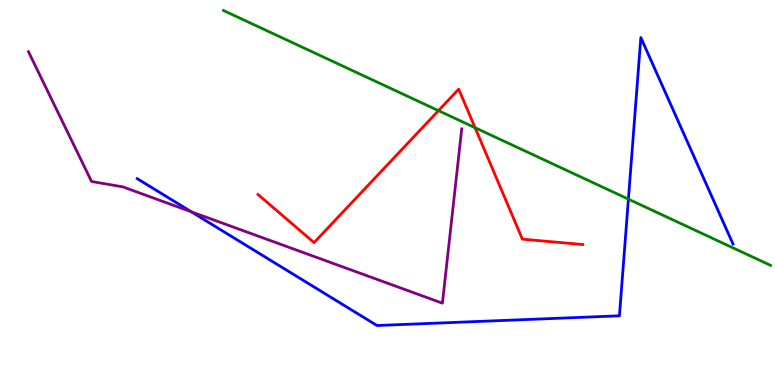[{'lines': ['blue', 'red'], 'intersections': []}, {'lines': ['green', 'red'], 'intersections': [{'x': 5.66, 'y': 7.13}, {'x': 6.13, 'y': 6.68}]}, {'lines': ['purple', 'red'], 'intersections': []}, {'lines': ['blue', 'green'], 'intersections': [{'x': 8.11, 'y': 4.83}]}, {'lines': ['blue', 'purple'], 'intersections': [{'x': 2.47, 'y': 4.5}]}, {'lines': ['green', 'purple'], 'intersections': []}]